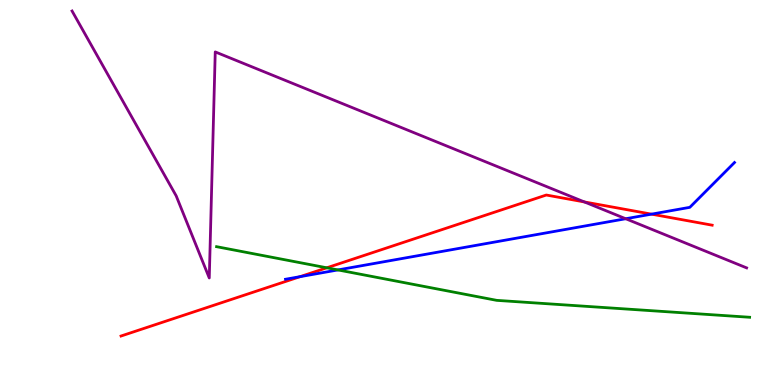[{'lines': ['blue', 'red'], 'intersections': [{'x': 3.87, 'y': 2.81}, {'x': 8.41, 'y': 4.44}]}, {'lines': ['green', 'red'], 'intersections': [{'x': 4.22, 'y': 3.04}]}, {'lines': ['purple', 'red'], 'intersections': [{'x': 7.54, 'y': 4.75}]}, {'lines': ['blue', 'green'], 'intersections': [{'x': 4.36, 'y': 2.99}]}, {'lines': ['blue', 'purple'], 'intersections': [{'x': 8.07, 'y': 4.32}]}, {'lines': ['green', 'purple'], 'intersections': []}]